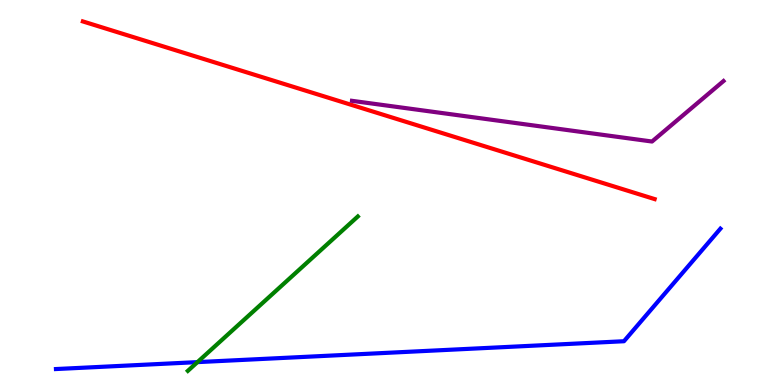[{'lines': ['blue', 'red'], 'intersections': []}, {'lines': ['green', 'red'], 'intersections': []}, {'lines': ['purple', 'red'], 'intersections': []}, {'lines': ['blue', 'green'], 'intersections': [{'x': 2.55, 'y': 0.594}]}, {'lines': ['blue', 'purple'], 'intersections': []}, {'lines': ['green', 'purple'], 'intersections': []}]